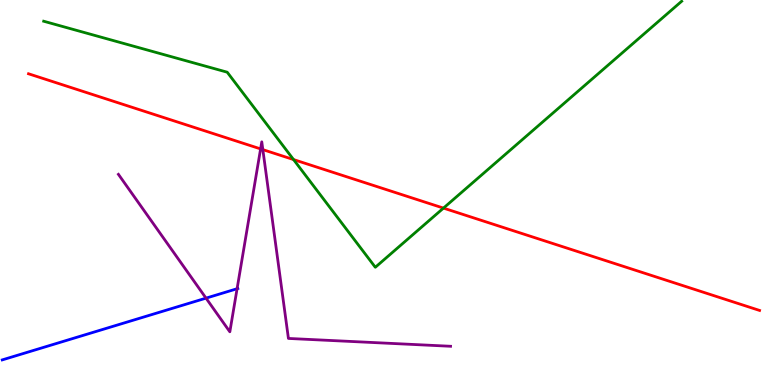[{'lines': ['blue', 'red'], 'intersections': []}, {'lines': ['green', 'red'], 'intersections': [{'x': 3.79, 'y': 5.86}, {'x': 5.72, 'y': 4.59}]}, {'lines': ['purple', 'red'], 'intersections': [{'x': 3.36, 'y': 6.13}, {'x': 3.39, 'y': 6.11}]}, {'lines': ['blue', 'green'], 'intersections': []}, {'lines': ['blue', 'purple'], 'intersections': [{'x': 2.66, 'y': 2.26}, {'x': 3.06, 'y': 2.5}]}, {'lines': ['green', 'purple'], 'intersections': []}]